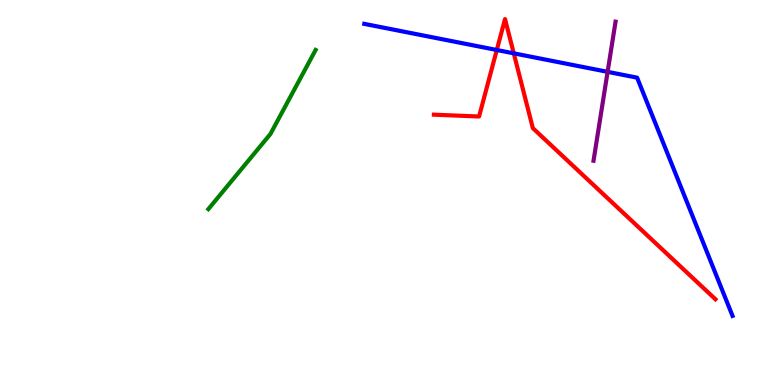[{'lines': ['blue', 'red'], 'intersections': [{'x': 6.41, 'y': 8.7}, {'x': 6.63, 'y': 8.61}]}, {'lines': ['green', 'red'], 'intersections': []}, {'lines': ['purple', 'red'], 'intersections': []}, {'lines': ['blue', 'green'], 'intersections': []}, {'lines': ['blue', 'purple'], 'intersections': [{'x': 7.84, 'y': 8.13}]}, {'lines': ['green', 'purple'], 'intersections': []}]